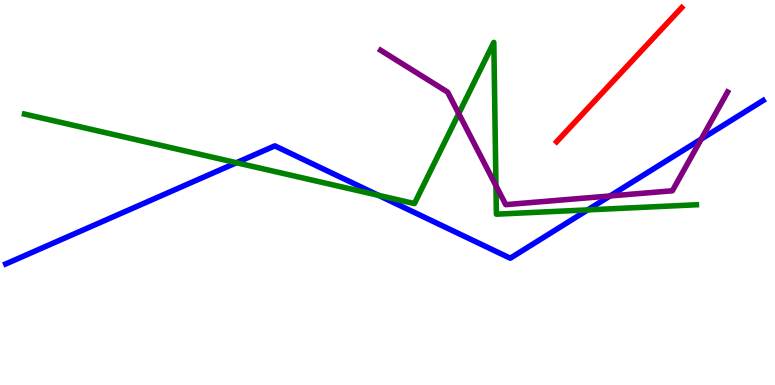[{'lines': ['blue', 'red'], 'intersections': []}, {'lines': ['green', 'red'], 'intersections': []}, {'lines': ['purple', 'red'], 'intersections': []}, {'lines': ['blue', 'green'], 'intersections': [{'x': 3.05, 'y': 5.77}, {'x': 4.88, 'y': 4.93}, {'x': 7.58, 'y': 4.55}]}, {'lines': ['blue', 'purple'], 'intersections': [{'x': 7.87, 'y': 4.91}, {'x': 9.05, 'y': 6.39}]}, {'lines': ['green', 'purple'], 'intersections': [{'x': 5.92, 'y': 7.05}, {'x': 6.4, 'y': 5.18}]}]